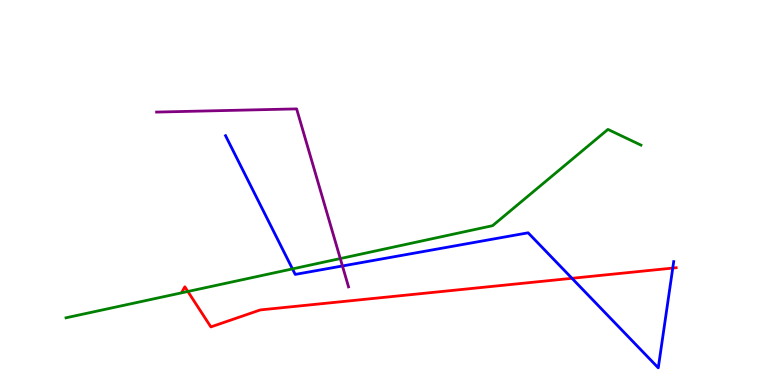[{'lines': ['blue', 'red'], 'intersections': [{'x': 7.38, 'y': 2.77}, {'x': 8.68, 'y': 3.04}]}, {'lines': ['green', 'red'], 'intersections': [{'x': 2.42, 'y': 2.43}]}, {'lines': ['purple', 'red'], 'intersections': []}, {'lines': ['blue', 'green'], 'intersections': [{'x': 3.77, 'y': 3.02}]}, {'lines': ['blue', 'purple'], 'intersections': [{'x': 4.42, 'y': 3.09}]}, {'lines': ['green', 'purple'], 'intersections': [{'x': 4.39, 'y': 3.28}]}]